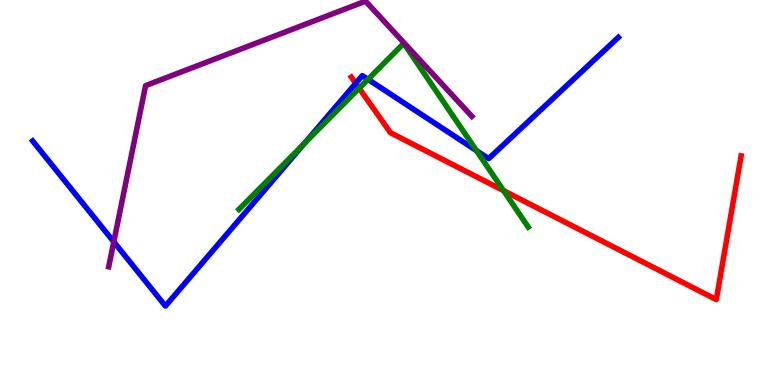[{'lines': ['blue', 'red'], 'intersections': [{'x': 4.59, 'y': 7.84}]}, {'lines': ['green', 'red'], 'intersections': [{'x': 4.63, 'y': 7.71}, {'x': 6.5, 'y': 5.05}]}, {'lines': ['purple', 'red'], 'intersections': []}, {'lines': ['blue', 'green'], 'intersections': [{'x': 3.93, 'y': 6.27}, {'x': 4.75, 'y': 7.94}, {'x': 6.15, 'y': 6.09}]}, {'lines': ['blue', 'purple'], 'intersections': [{'x': 1.47, 'y': 3.72}]}, {'lines': ['green', 'purple'], 'intersections': []}]